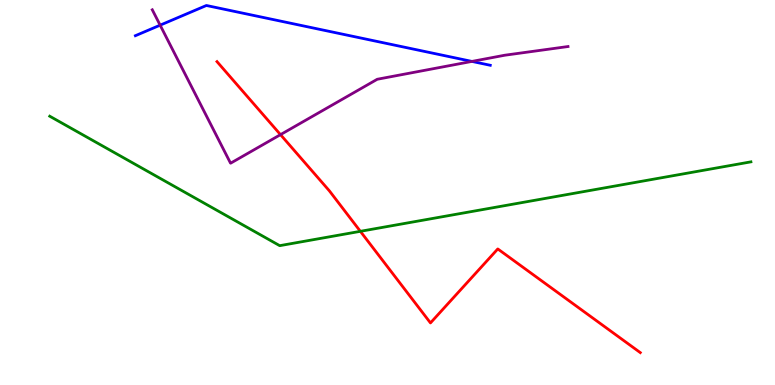[{'lines': ['blue', 'red'], 'intersections': []}, {'lines': ['green', 'red'], 'intersections': [{'x': 4.65, 'y': 3.99}]}, {'lines': ['purple', 'red'], 'intersections': [{'x': 3.62, 'y': 6.5}]}, {'lines': ['blue', 'green'], 'intersections': []}, {'lines': ['blue', 'purple'], 'intersections': [{'x': 2.07, 'y': 9.35}, {'x': 6.09, 'y': 8.4}]}, {'lines': ['green', 'purple'], 'intersections': []}]